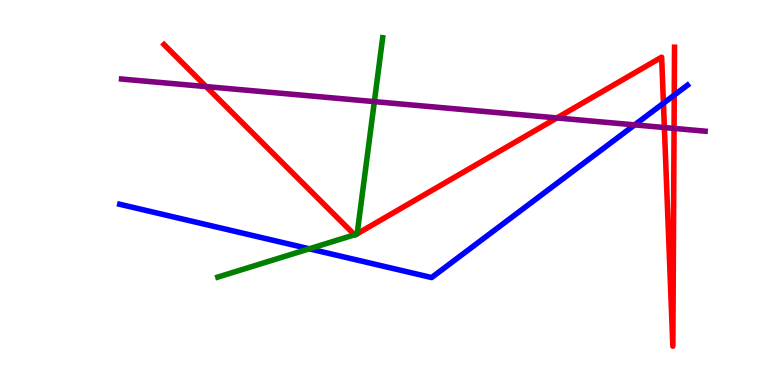[{'lines': ['blue', 'red'], 'intersections': [{'x': 8.56, 'y': 7.32}, {'x': 8.7, 'y': 7.53}]}, {'lines': ['green', 'red'], 'intersections': [{'x': 4.57, 'y': 3.9}, {'x': 4.6, 'y': 3.92}, {'x': 4.61, 'y': 3.93}]}, {'lines': ['purple', 'red'], 'intersections': [{'x': 2.66, 'y': 7.75}, {'x': 7.19, 'y': 6.94}, {'x': 8.57, 'y': 6.69}, {'x': 8.7, 'y': 6.66}]}, {'lines': ['blue', 'green'], 'intersections': [{'x': 3.99, 'y': 3.54}]}, {'lines': ['blue', 'purple'], 'intersections': [{'x': 8.19, 'y': 6.76}]}, {'lines': ['green', 'purple'], 'intersections': [{'x': 4.83, 'y': 7.36}]}]